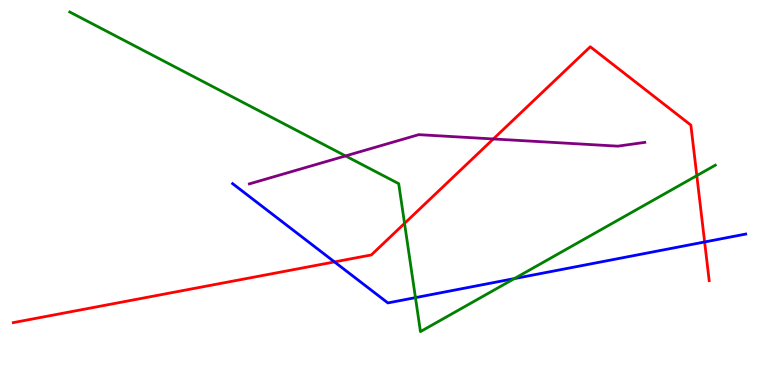[{'lines': ['blue', 'red'], 'intersections': [{'x': 4.32, 'y': 3.2}, {'x': 9.09, 'y': 3.71}]}, {'lines': ['green', 'red'], 'intersections': [{'x': 5.22, 'y': 4.2}, {'x': 8.99, 'y': 5.44}]}, {'lines': ['purple', 'red'], 'intersections': [{'x': 6.37, 'y': 6.39}]}, {'lines': ['blue', 'green'], 'intersections': [{'x': 5.36, 'y': 2.27}, {'x': 6.64, 'y': 2.76}]}, {'lines': ['blue', 'purple'], 'intersections': []}, {'lines': ['green', 'purple'], 'intersections': [{'x': 4.46, 'y': 5.95}]}]